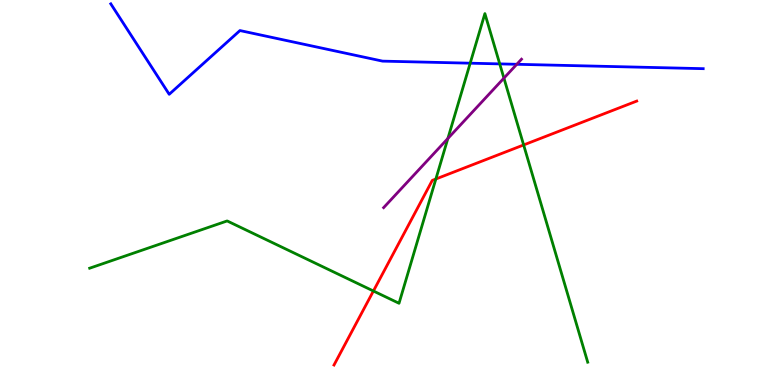[{'lines': ['blue', 'red'], 'intersections': []}, {'lines': ['green', 'red'], 'intersections': [{'x': 4.82, 'y': 2.44}, {'x': 5.62, 'y': 5.35}, {'x': 6.76, 'y': 6.23}]}, {'lines': ['purple', 'red'], 'intersections': []}, {'lines': ['blue', 'green'], 'intersections': [{'x': 6.07, 'y': 8.36}, {'x': 6.45, 'y': 8.34}]}, {'lines': ['blue', 'purple'], 'intersections': [{'x': 6.67, 'y': 8.33}]}, {'lines': ['green', 'purple'], 'intersections': [{'x': 5.78, 'y': 6.4}, {'x': 6.5, 'y': 7.97}]}]